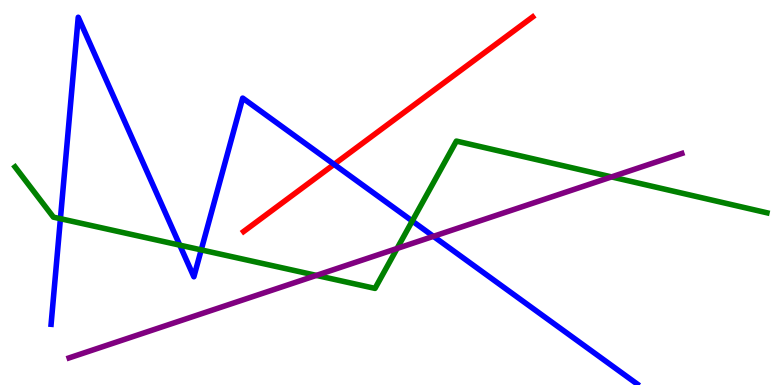[{'lines': ['blue', 'red'], 'intersections': [{'x': 4.31, 'y': 5.73}]}, {'lines': ['green', 'red'], 'intersections': []}, {'lines': ['purple', 'red'], 'intersections': []}, {'lines': ['blue', 'green'], 'intersections': [{'x': 0.78, 'y': 4.32}, {'x': 2.32, 'y': 3.63}, {'x': 2.6, 'y': 3.51}, {'x': 5.32, 'y': 4.26}]}, {'lines': ['blue', 'purple'], 'intersections': [{'x': 5.59, 'y': 3.86}]}, {'lines': ['green', 'purple'], 'intersections': [{'x': 4.08, 'y': 2.85}, {'x': 5.12, 'y': 3.55}, {'x': 7.89, 'y': 5.4}]}]